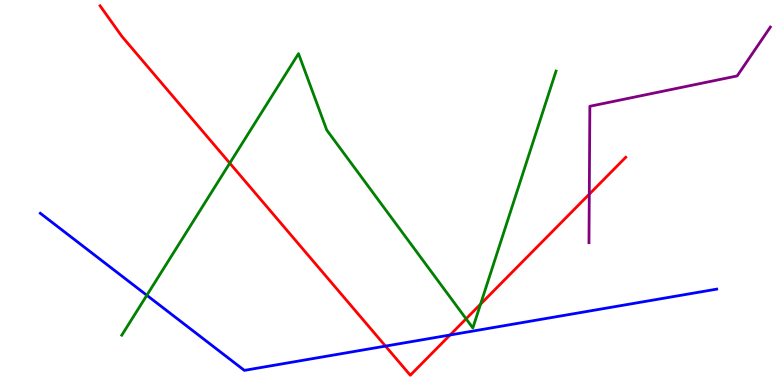[{'lines': ['blue', 'red'], 'intersections': [{'x': 4.97, 'y': 1.01}, {'x': 5.81, 'y': 1.3}]}, {'lines': ['green', 'red'], 'intersections': [{'x': 2.96, 'y': 5.76}, {'x': 6.01, 'y': 1.72}, {'x': 6.2, 'y': 2.1}]}, {'lines': ['purple', 'red'], 'intersections': [{'x': 7.6, 'y': 4.96}]}, {'lines': ['blue', 'green'], 'intersections': [{'x': 1.89, 'y': 2.33}]}, {'lines': ['blue', 'purple'], 'intersections': []}, {'lines': ['green', 'purple'], 'intersections': []}]